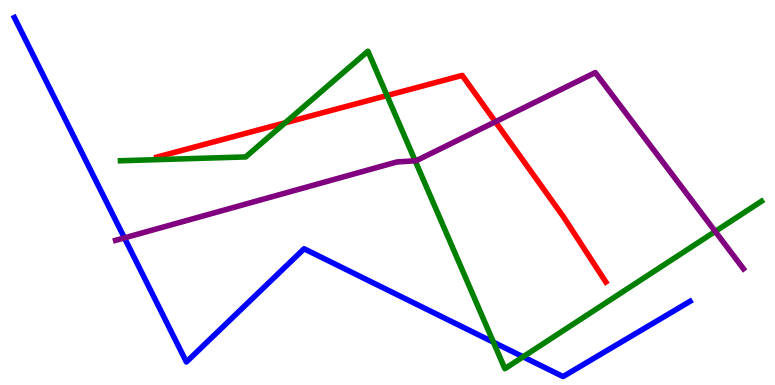[{'lines': ['blue', 'red'], 'intersections': []}, {'lines': ['green', 'red'], 'intersections': [{'x': 3.68, 'y': 6.81}, {'x': 4.99, 'y': 7.52}]}, {'lines': ['purple', 'red'], 'intersections': [{'x': 6.39, 'y': 6.84}]}, {'lines': ['blue', 'green'], 'intersections': [{'x': 6.37, 'y': 1.11}, {'x': 6.75, 'y': 0.732}]}, {'lines': ['blue', 'purple'], 'intersections': [{'x': 1.61, 'y': 3.82}]}, {'lines': ['green', 'purple'], 'intersections': [{'x': 5.36, 'y': 5.82}, {'x': 9.23, 'y': 3.99}]}]